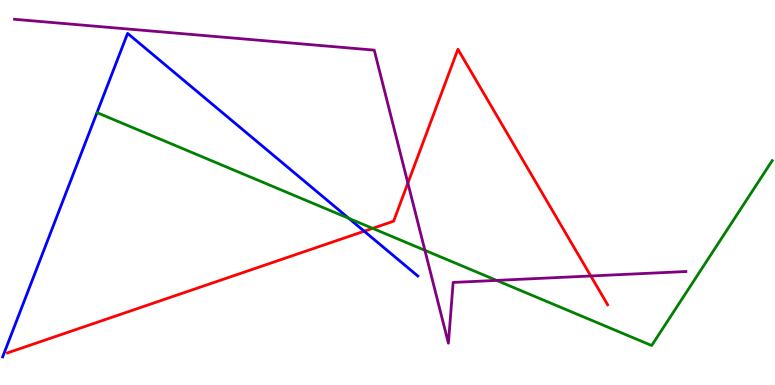[{'lines': ['blue', 'red'], 'intersections': [{'x': 4.7, 'y': 3.99}]}, {'lines': ['green', 'red'], 'intersections': [{'x': 4.81, 'y': 4.07}]}, {'lines': ['purple', 'red'], 'intersections': [{'x': 5.26, 'y': 5.25}, {'x': 7.62, 'y': 2.83}]}, {'lines': ['blue', 'green'], 'intersections': [{'x': 4.5, 'y': 4.33}]}, {'lines': ['blue', 'purple'], 'intersections': []}, {'lines': ['green', 'purple'], 'intersections': [{'x': 5.48, 'y': 3.5}, {'x': 6.41, 'y': 2.72}]}]